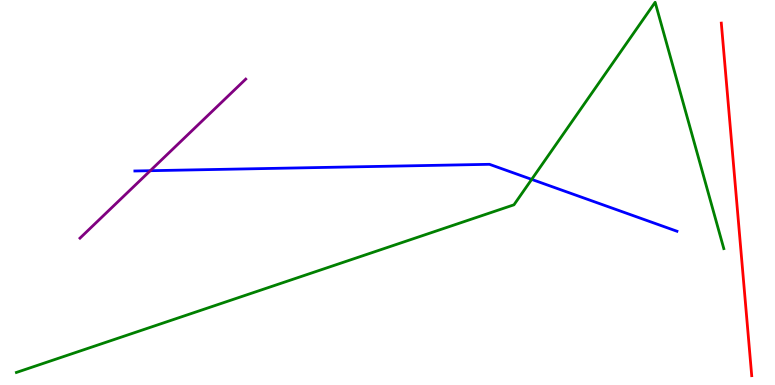[{'lines': ['blue', 'red'], 'intersections': []}, {'lines': ['green', 'red'], 'intersections': []}, {'lines': ['purple', 'red'], 'intersections': []}, {'lines': ['blue', 'green'], 'intersections': [{'x': 6.86, 'y': 5.34}]}, {'lines': ['blue', 'purple'], 'intersections': [{'x': 1.94, 'y': 5.57}]}, {'lines': ['green', 'purple'], 'intersections': []}]